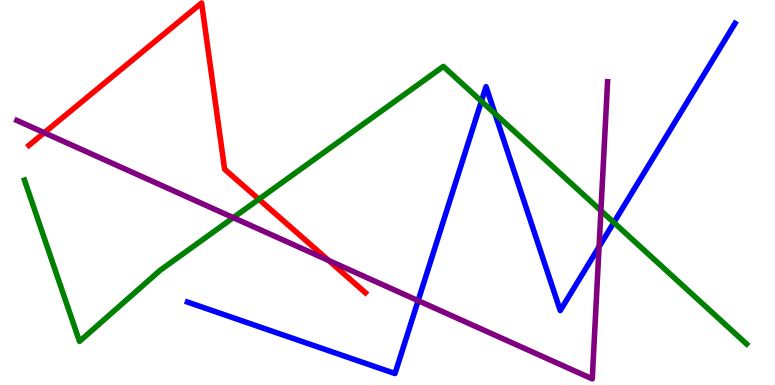[{'lines': ['blue', 'red'], 'intersections': []}, {'lines': ['green', 'red'], 'intersections': [{'x': 3.34, 'y': 4.82}]}, {'lines': ['purple', 'red'], 'intersections': [{'x': 0.571, 'y': 6.55}, {'x': 4.24, 'y': 3.24}]}, {'lines': ['blue', 'green'], 'intersections': [{'x': 6.21, 'y': 7.37}, {'x': 6.39, 'y': 7.05}, {'x': 7.92, 'y': 4.22}]}, {'lines': ['blue', 'purple'], 'intersections': [{'x': 5.4, 'y': 2.19}, {'x': 7.73, 'y': 3.59}]}, {'lines': ['green', 'purple'], 'intersections': [{'x': 3.01, 'y': 4.35}, {'x': 7.75, 'y': 4.53}]}]